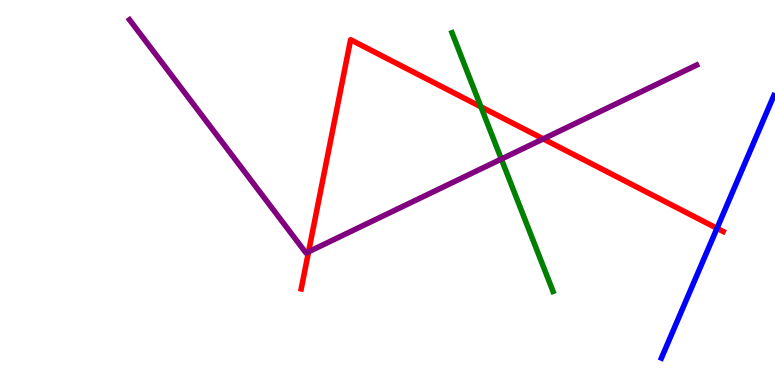[{'lines': ['blue', 'red'], 'intersections': [{'x': 9.25, 'y': 4.07}]}, {'lines': ['green', 'red'], 'intersections': [{'x': 6.21, 'y': 7.23}]}, {'lines': ['purple', 'red'], 'intersections': [{'x': 3.98, 'y': 3.46}, {'x': 7.01, 'y': 6.39}]}, {'lines': ['blue', 'green'], 'intersections': []}, {'lines': ['blue', 'purple'], 'intersections': []}, {'lines': ['green', 'purple'], 'intersections': [{'x': 6.47, 'y': 5.87}]}]